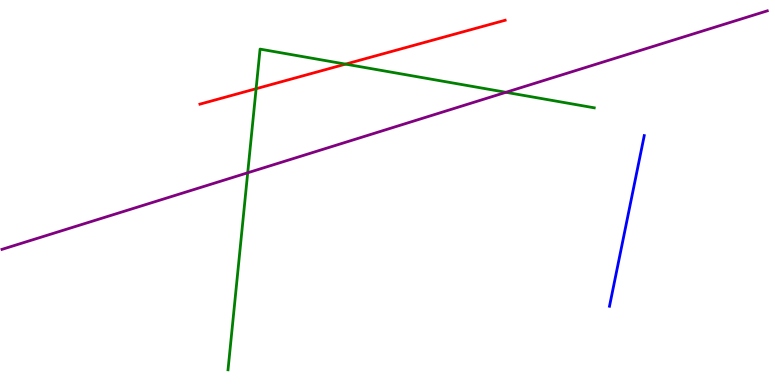[{'lines': ['blue', 'red'], 'intersections': []}, {'lines': ['green', 'red'], 'intersections': [{'x': 3.3, 'y': 7.7}, {'x': 4.46, 'y': 8.33}]}, {'lines': ['purple', 'red'], 'intersections': []}, {'lines': ['blue', 'green'], 'intersections': []}, {'lines': ['blue', 'purple'], 'intersections': []}, {'lines': ['green', 'purple'], 'intersections': [{'x': 3.2, 'y': 5.51}, {'x': 6.53, 'y': 7.6}]}]